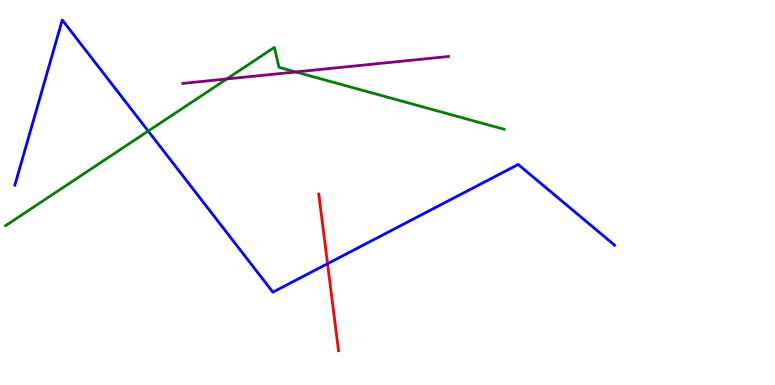[{'lines': ['blue', 'red'], 'intersections': [{'x': 4.23, 'y': 3.15}]}, {'lines': ['green', 'red'], 'intersections': []}, {'lines': ['purple', 'red'], 'intersections': []}, {'lines': ['blue', 'green'], 'intersections': [{'x': 1.91, 'y': 6.6}]}, {'lines': ['blue', 'purple'], 'intersections': []}, {'lines': ['green', 'purple'], 'intersections': [{'x': 2.93, 'y': 7.95}, {'x': 3.82, 'y': 8.13}]}]